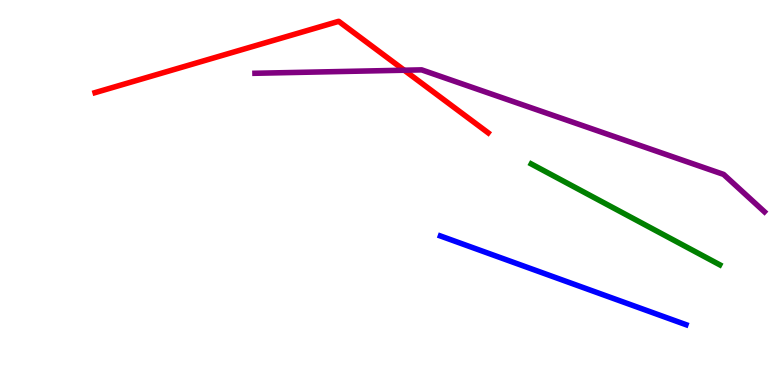[{'lines': ['blue', 'red'], 'intersections': []}, {'lines': ['green', 'red'], 'intersections': []}, {'lines': ['purple', 'red'], 'intersections': [{'x': 5.22, 'y': 8.18}]}, {'lines': ['blue', 'green'], 'intersections': []}, {'lines': ['blue', 'purple'], 'intersections': []}, {'lines': ['green', 'purple'], 'intersections': []}]